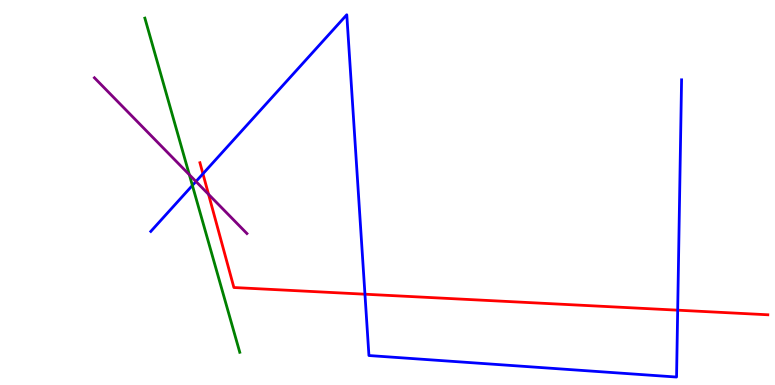[{'lines': ['blue', 'red'], 'intersections': [{'x': 2.62, 'y': 5.49}, {'x': 4.71, 'y': 2.36}, {'x': 8.74, 'y': 1.94}]}, {'lines': ['green', 'red'], 'intersections': []}, {'lines': ['purple', 'red'], 'intersections': [{'x': 2.69, 'y': 4.95}]}, {'lines': ['blue', 'green'], 'intersections': [{'x': 2.48, 'y': 5.18}]}, {'lines': ['blue', 'purple'], 'intersections': [{'x': 2.53, 'y': 5.29}]}, {'lines': ['green', 'purple'], 'intersections': [{'x': 2.44, 'y': 5.46}]}]